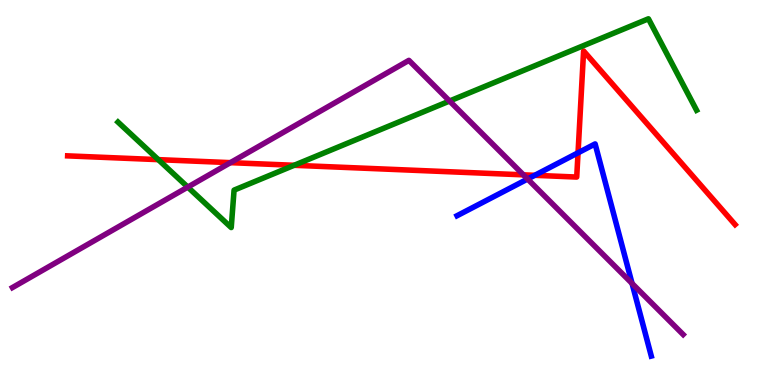[{'lines': ['blue', 'red'], 'intersections': [{'x': 6.9, 'y': 5.45}, {'x': 7.46, 'y': 6.03}]}, {'lines': ['green', 'red'], 'intersections': [{'x': 2.04, 'y': 5.85}, {'x': 3.8, 'y': 5.71}]}, {'lines': ['purple', 'red'], 'intersections': [{'x': 2.97, 'y': 5.78}, {'x': 6.75, 'y': 5.46}]}, {'lines': ['blue', 'green'], 'intersections': []}, {'lines': ['blue', 'purple'], 'intersections': [{'x': 6.81, 'y': 5.35}, {'x': 8.16, 'y': 2.64}]}, {'lines': ['green', 'purple'], 'intersections': [{'x': 2.42, 'y': 5.14}, {'x': 5.8, 'y': 7.38}]}]